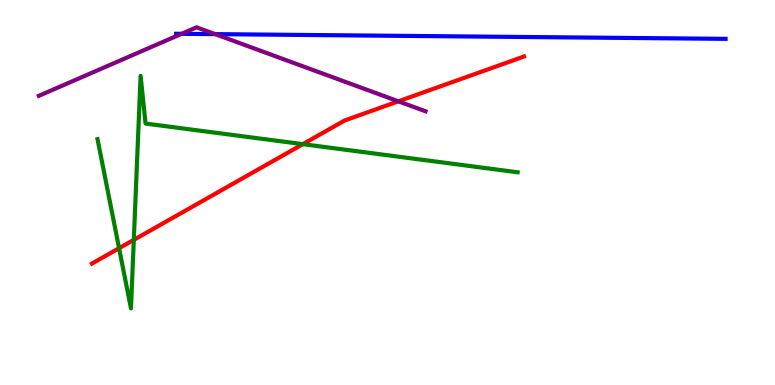[{'lines': ['blue', 'red'], 'intersections': []}, {'lines': ['green', 'red'], 'intersections': [{'x': 1.54, 'y': 3.55}, {'x': 1.73, 'y': 3.77}, {'x': 3.91, 'y': 6.26}]}, {'lines': ['purple', 'red'], 'intersections': [{'x': 5.14, 'y': 7.37}]}, {'lines': ['blue', 'green'], 'intersections': []}, {'lines': ['blue', 'purple'], 'intersections': [{'x': 2.34, 'y': 9.12}, {'x': 2.78, 'y': 9.11}]}, {'lines': ['green', 'purple'], 'intersections': []}]